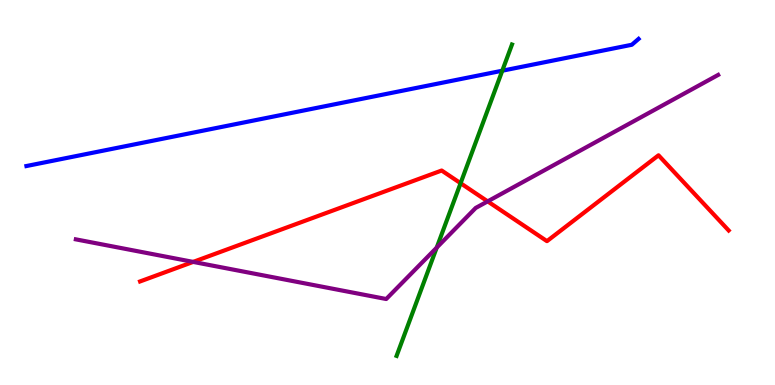[{'lines': ['blue', 'red'], 'intersections': []}, {'lines': ['green', 'red'], 'intersections': [{'x': 5.94, 'y': 5.24}]}, {'lines': ['purple', 'red'], 'intersections': [{'x': 2.49, 'y': 3.2}, {'x': 6.29, 'y': 4.77}]}, {'lines': ['blue', 'green'], 'intersections': [{'x': 6.48, 'y': 8.16}]}, {'lines': ['blue', 'purple'], 'intersections': []}, {'lines': ['green', 'purple'], 'intersections': [{'x': 5.63, 'y': 3.57}]}]